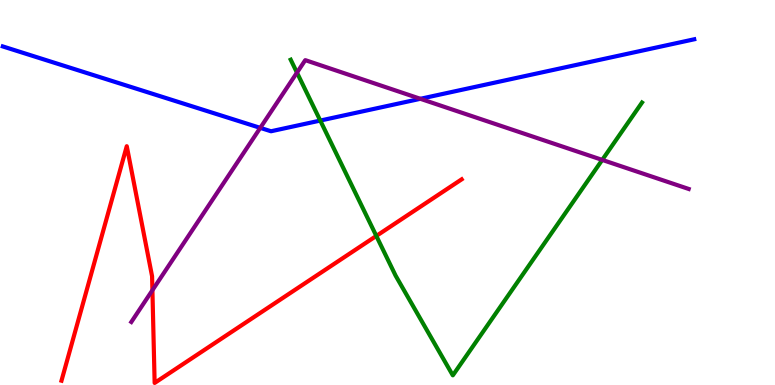[{'lines': ['blue', 'red'], 'intersections': []}, {'lines': ['green', 'red'], 'intersections': [{'x': 4.86, 'y': 3.87}]}, {'lines': ['purple', 'red'], 'intersections': [{'x': 1.97, 'y': 2.46}]}, {'lines': ['blue', 'green'], 'intersections': [{'x': 4.13, 'y': 6.87}]}, {'lines': ['blue', 'purple'], 'intersections': [{'x': 3.36, 'y': 6.68}, {'x': 5.42, 'y': 7.43}]}, {'lines': ['green', 'purple'], 'intersections': [{'x': 3.83, 'y': 8.11}, {'x': 7.77, 'y': 5.85}]}]